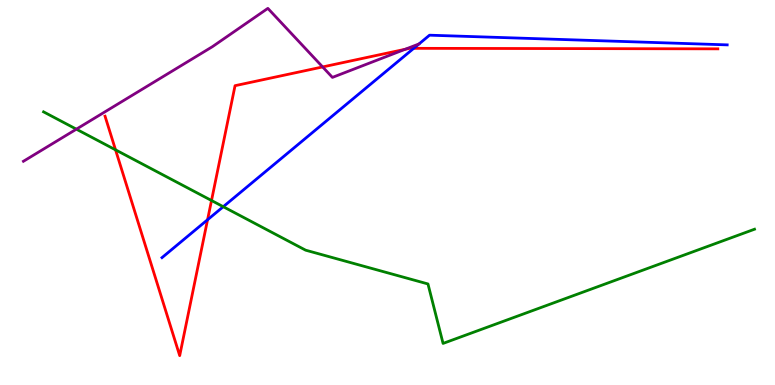[{'lines': ['blue', 'red'], 'intersections': [{'x': 2.68, 'y': 4.29}, {'x': 5.34, 'y': 8.74}]}, {'lines': ['green', 'red'], 'intersections': [{'x': 1.49, 'y': 6.11}, {'x': 2.73, 'y': 4.79}]}, {'lines': ['purple', 'red'], 'intersections': [{'x': 4.16, 'y': 8.26}, {'x': 5.23, 'y': 8.72}]}, {'lines': ['blue', 'green'], 'intersections': [{'x': 2.88, 'y': 4.63}]}, {'lines': ['blue', 'purple'], 'intersections': []}, {'lines': ['green', 'purple'], 'intersections': [{'x': 0.985, 'y': 6.64}]}]